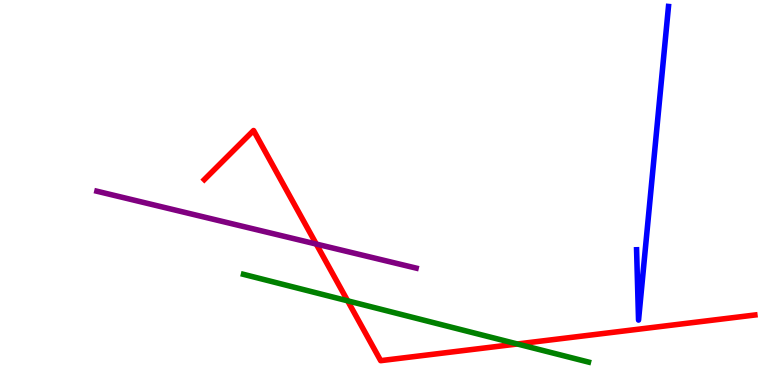[{'lines': ['blue', 'red'], 'intersections': []}, {'lines': ['green', 'red'], 'intersections': [{'x': 4.49, 'y': 2.19}, {'x': 6.68, 'y': 1.07}]}, {'lines': ['purple', 'red'], 'intersections': [{'x': 4.08, 'y': 3.66}]}, {'lines': ['blue', 'green'], 'intersections': []}, {'lines': ['blue', 'purple'], 'intersections': []}, {'lines': ['green', 'purple'], 'intersections': []}]